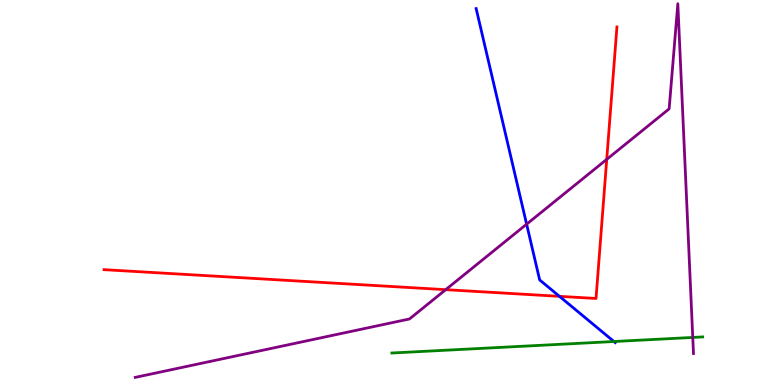[{'lines': ['blue', 'red'], 'intersections': [{'x': 7.22, 'y': 2.3}]}, {'lines': ['green', 'red'], 'intersections': []}, {'lines': ['purple', 'red'], 'intersections': [{'x': 5.75, 'y': 2.48}, {'x': 7.83, 'y': 5.86}]}, {'lines': ['blue', 'green'], 'intersections': [{'x': 7.92, 'y': 1.13}]}, {'lines': ['blue', 'purple'], 'intersections': [{'x': 6.8, 'y': 4.18}]}, {'lines': ['green', 'purple'], 'intersections': [{'x': 8.94, 'y': 1.24}]}]